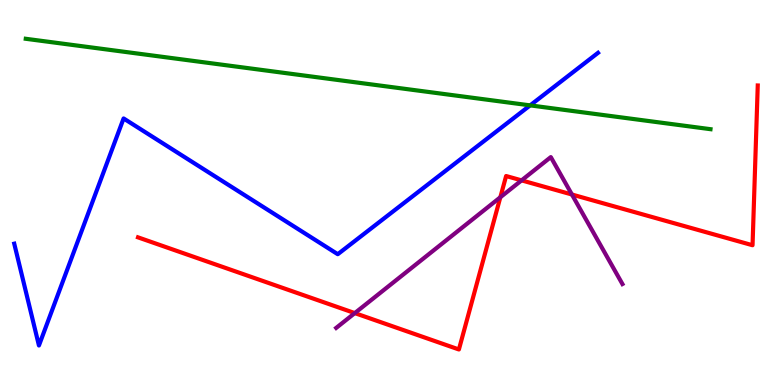[{'lines': ['blue', 'red'], 'intersections': []}, {'lines': ['green', 'red'], 'intersections': []}, {'lines': ['purple', 'red'], 'intersections': [{'x': 4.58, 'y': 1.87}, {'x': 6.46, 'y': 4.88}, {'x': 6.73, 'y': 5.32}, {'x': 7.38, 'y': 4.95}]}, {'lines': ['blue', 'green'], 'intersections': [{'x': 6.84, 'y': 7.26}]}, {'lines': ['blue', 'purple'], 'intersections': []}, {'lines': ['green', 'purple'], 'intersections': []}]